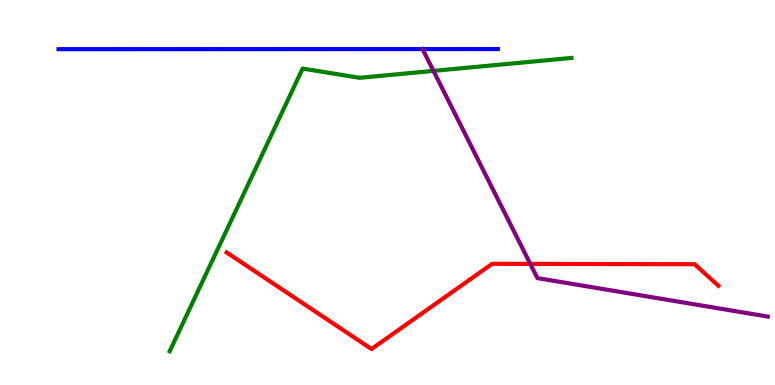[{'lines': ['blue', 'red'], 'intersections': []}, {'lines': ['green', 'red'], 'intersections': []}, {'lines': ['purple', 'red'], 'intersections': [{'x': 6.84, 'y': 3.15}]}, {'lines': ['blue', 'green'], 'intersections': []}, {'lines': ['blue', 'purple'], 'intersections': []}, {'lines': ['green', 'purple'], 'intersections': [{'x': 5.59, 'y': 8.16}]}]